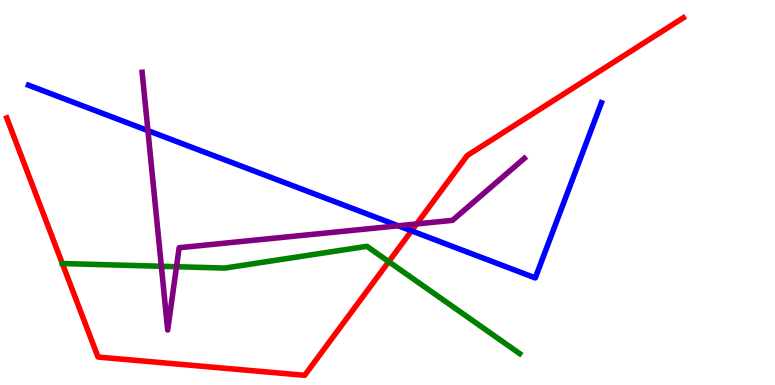[{'lines': ['blue', 'red'], 'intersections': [{'x': 5.31, 'y': 4.0}]}, {'lines': ['green', 'red'], 'intersections': [{'x': 0.804, 'y': 3.16}, {'x': 5.02, 'y': 3.2}]}, {'lines': ['purple', 'red'], 'intersections': [{'x': 5.38, 'y': 4.18}]}, {'lines': ['blue', 'green'], 'intersections': []}, {'lines': ['blue', 'purple'], 'intersections': [{'x': 1.91, 'y': 6.61}, {'x': 5.14, 'y': 4.14}]}, {'lines': ['green', 'purple'], 'intersections': [{'x': 2.08, 'y': 3.08}, {'x': 2.28, 'y': 3.07}]}]